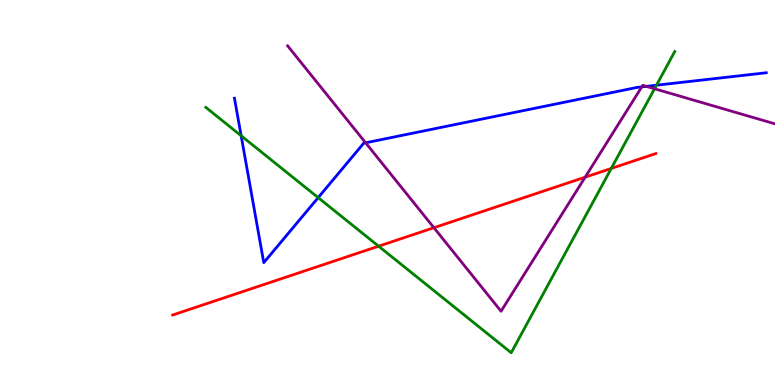[{'lines': ['blue', 'red'], 'intersections': []}, {'lines': ['green', 'red'], 'intersections': [{'x': 4.89, 'y': 3.61}, {'x': 7.89, 'y': 5.62}]}, {'lines': ['purple', 'red'], 'intersections': [{'x': 5.6, 'y': 4.09}, {'x': 7.55, 'y': 5.4}]}, {'lines': ['blue', 'green'], 'intersections': [{'x': 3.11, 'y': 6.47}, {'x': 4.11, 'y': 4.87}, {'x': 8.47, 'y': 7.79}]}, {'lines': ['blue', 'purple'], 'intersections': [{'x': 4.72, 'y': 6.29}, {'x': 8.28, 'y': 7.74}, {'x': 8.34, 'y': 7.76}]}, {'lines': ['green', 'purple'], 'intersections': [{'x': 8.45, 'y': 7.69}]}]